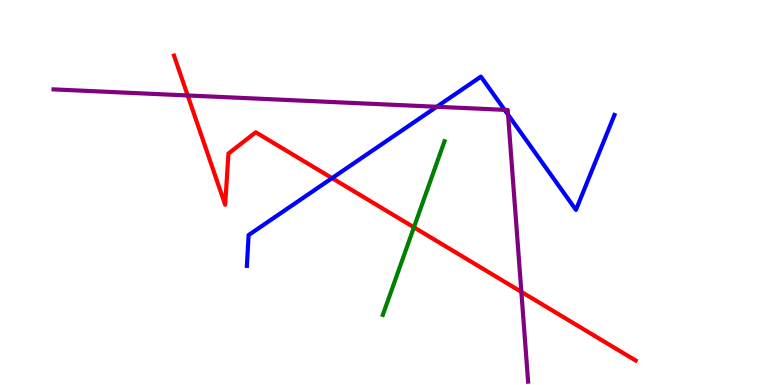[{'lines': ['blue', 'red'], 'intersections': [{'x': 4.28, 'y': 5.37}]}, {'lines': ['green', 'red'], 'intersections': [{'x': 5.34, 'y': 4.1}]}, {'lines': ['purple', 'red'], 'intersections': [{'x': 2.42, 'y': 7.52}, {'x': 6.73, 'y': 2.42}]}, {'lines': ['blue', 'green'], 'intersections': []}, {'lines': ['blue', 'purple'], 'intersections': [{'x': 5.64, 'y': 7.23}, {'x': 6.51, 'y': 7.15}, {'x': 6.56, 'y': 7.02}]}, {'lines': ['green', 'purple'], 'intersections': []}]